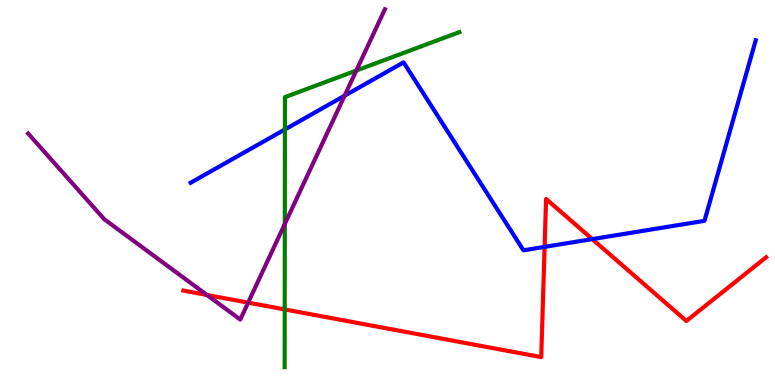[{'lines': ['blue', 'red'], 'intersections': [{'x': 7.03, 'y': 3.59}, {'x': 7.64, 'y': 3.79}]}, {'lines': ['green', 'red'], 'intersections': [{'x': 3.67, 'y': 1.96}]}, {'lines': ['purple', 'red'], 'intersections': [{'x': 2.67, 'y': 2.34}, {'x': 3.2, 'y': 2.14}]}, {'lines': ['blue', 'green'], 'intersections': [{'x': 3.68, 'y': 6.64}]}, {'lines': ['blue', 'purple'], 'intersections': [{'x': 4.45, 'y': 7.51}]}, {'lines': ['green', 'purple'], 'intersections': [{'x': 3.68, 'y': 4.18}, {'x': 4.6, 'y': 8.17}]}]